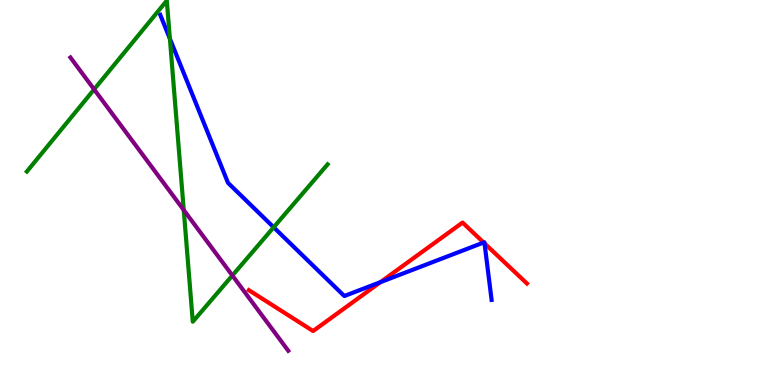[{'lines': ['blue', 'red'], 'intersections': [{'x': 4.91, 'y': 2.67}, {'x': 6.24, 'y': 3.7}, {'x': 6.25, 'y': 3.68}]}, {'lines': ['green', 'red'], 'intersections': []}, {'lines': ['purple', 'red'], 'intersections': []}, {'lines': ['blue', 'green'], 'intersections': [{'x': 2.19, 'y': 8.99}, {'x': 3.53, 'y': 4.1}]}, {'lines': ['blue', 'purple'], 'intersections': []}, {'lines': ['green', 'purple'], 'intersections': [{'x': 1.21, 'y': 7.68}, {'x': 2.37, 'y': 4.54}, {'x': 3.0, 'y': 2.84}]}]